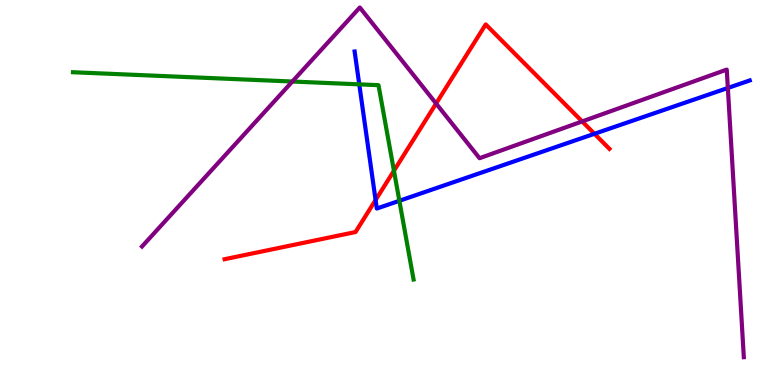[{'lines': ['blue', 'red'], 'intersections': [{'x': 4.85, 'y': 4.8}, {'x': 7.67, 'y': 6.52}]}, {'lines': ['green', 'red'], 'intersections': [{'x': 5.08, 'y': 5.56}]}, {'lines': ['purple', 'red'], 'intersections': [{'x': 5.63, 'y': 7.31}, {'x': 7.51, 'y': 6.85}]}, {'lines': ['blue', 'green'], 'intersections': [{'x': 4.64, 'y': 7.81}, {'x': 5.15, 'y': 4.78}]}, {'lines': ['blue', 'purple'], 'intersections': [{'x': 9.39, 'y': 7.71}]}, {'lines': ['green', 'purple'], 'intersections': [{'x': 3.77, 'y': 7.88}]}]